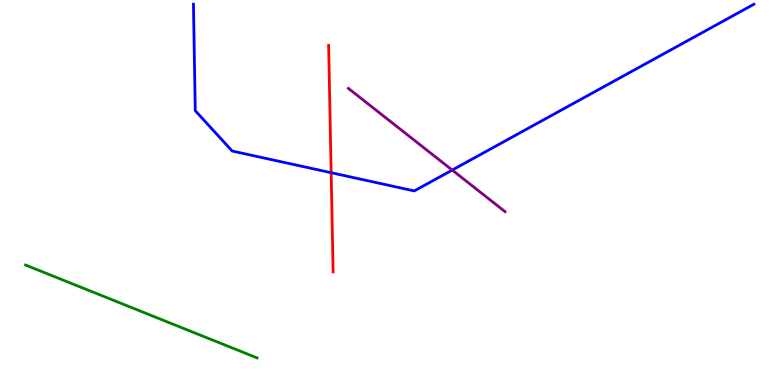[{'lines': ['blue', 'red'], 'intersections': [{'x': 4.27, 'y': 5.51}]}, {'lines': ['green', 'red'], 'intersections': []}, {'lines': ['purple', 'red'], 'intersections': []}, {'lines': ['blue', 'green'], 'intersections': []}, {'lines': ['blue', 'purple'], 'intersections': [{'x': 5.84, 'y': 5.58}]}, {'lines': ['green', 'purple'], 'intersections': []}]